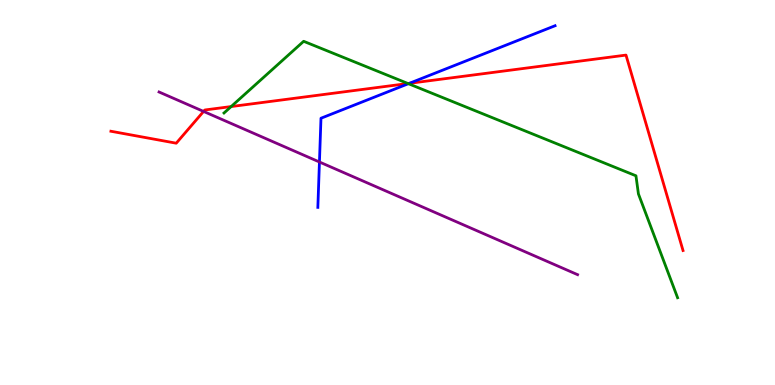[{'lines': ['blue', 'red'], 'intersections': [{'x': 5.28, 'y': 7.84}]}, {'lines': ['green', 'red'], 'intersections': [{'x': 2.98, 'y': 7.23}, {'x': 5.26, 'y': 7.83}]}, {'lines': ['purple', 'red'], 'intersections': [{'x': 2.63, 'y': 7.11}]}, {'lines': ['blue', 'green'], 'intersections': [{'x': 5.27, 'y': 7.83}]}, {'lines': ['blue', 'purple'], 'intersections': [{'x': 4.12, 'y': 5.79}]}, {'lines': ['green', 'purple'], 'intersections': []}]